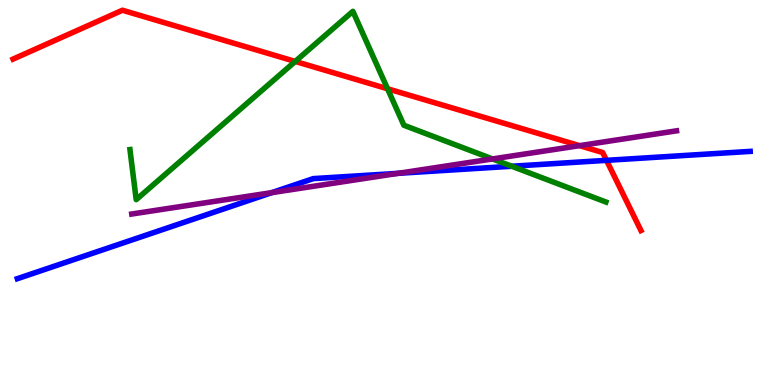[{'lines': ['blue', 'red'], 'intersections': [{'x': 7.83, 'y': 5.84}]}, {'lines': ['green', 'red'], 'intersections': [{'x': 3.81, 'y': 8.4}, {'x': 5.0, 'y': 7.69}]}, {'lines': ['purple', 'red'], 'intersections': [{'x': 7.48, 'y': 6.22}]}, {'lines': ['blue', 'green'], 'intersections': [{'x': 6.6, 'y': 5.68}]}, {'lines': ['blue', 'purple'], 'intersections': [{'x': 3.51, 'y': 5.0}, {'x': 5.14, 'y': 5.5}]}, {'lines': ['green', 'purple'], 'intersections': [{'x': 6.36, 'y': 5.87}]}]